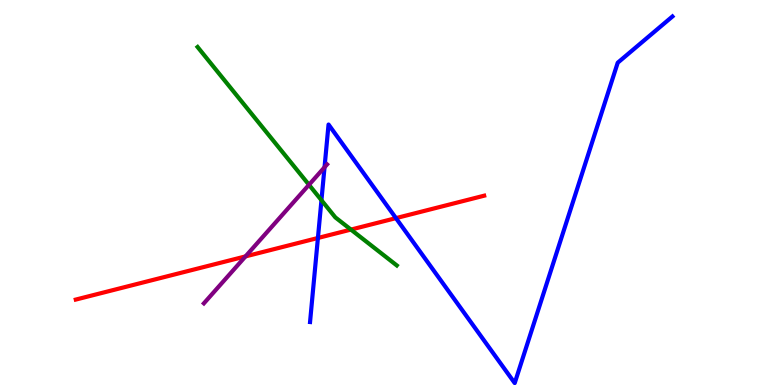[{'lines': ['blue', 'red'], 'intersections': [{'x': 4.1, 'y': 3.82}, {'x': 5.11, 'y': 4.33}]}, {'lines': ['green', 'red'], 'intersections': [{'x': 4.53, 'y': 4.04}]}, {'lines': ['purple', 'red'], 'intersections': [{'x': 3.17, 'y': 3.34}]}, {'lines': ['blue', 'green'], 'intersections': [{'x': 4.15, 'y': 4.8}]}, {'lines': ['blue', 'purple'], 'intersections': [{'x': 4.19, 'y': 5.66}]}, {'lines': ['green', 'purple'], 'intersections': [{'x': 3.99, 'y': 5.2}]}]